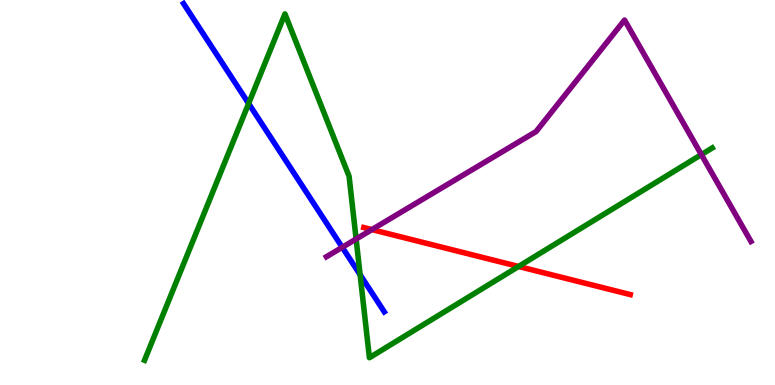[{'lines': ['blue', 'red'], 'intersections': []}, {'lines': ['green', 'red'], 'intersections': [{'x': 6.69, 'y': 3.08}]}, {'lines': ['purple', 'red'], 'intersections': [{'x': 4.8, 'y': 4.04}]}, {'lines': ['blue', 'green'], 'intersections': [{'x': 3.21, 'y': 7.31}, {'x': 4.65, 'y': 2.86}]}, {'lines': ['blue', 'purple'], 'intersections': [{'x': 4.42, 'y': 3.58}]}, {'lines': ['green', 'purple'], 'intersections': [{'x': 4.6, 'y': 3.79}, {'x': 9.05, 'y': 5.98}]}]